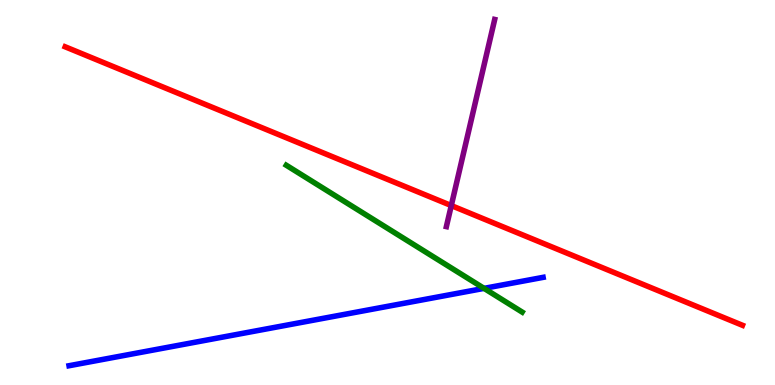[{'lines': ['blue', 'red'], 'intersections': []}, {'lines': ['green', 'red'], 'intersections': []}, {'lines': ['purple', 'red'], 'intersections': [{'x': 5.82, 'y': 4.66}]}, {'lines': ['blue', 'green'], 'intersections': [{'x': 6.25, 'y': 2.51}]}, {'lines': ['blue', 'purple'], 'intersections': []}, {'lines': ['green', 'purple'], 'intersections': []}]